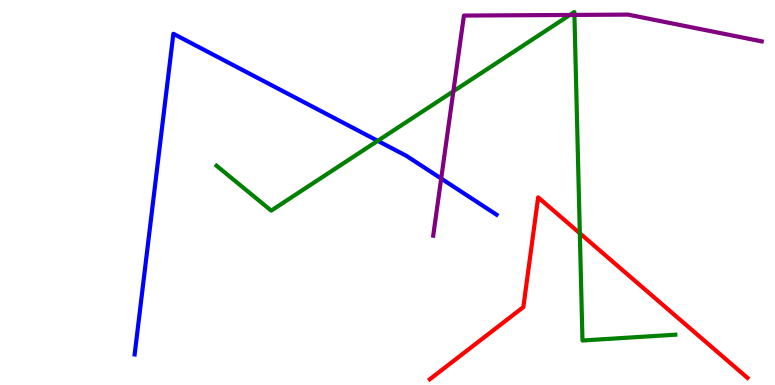[{'lines': ['blue', 'red'], 'intersections': []}, {'lines': ['green', 'red'], 'intersections': [{'x': 7.48, 'y': 3.94}]}, {'lines': ['purple', 'red'], 'intersections': []}, {'lines': ['blue', 'green'], 'intersections': [{'x': 4.87, 'y': 6.34}]}, {'lines': ['blue', 'purple'], 'intersections': [{'x': 5.69, 'y': 5.36}]}, {'lines': ['green', 'purple'], 'intersections': [{'x': 5.85, 'y': 7.63}, {'x': 7.35, 'y': 9.61}, {'x': 7.41, 'y': 9.61}]}]